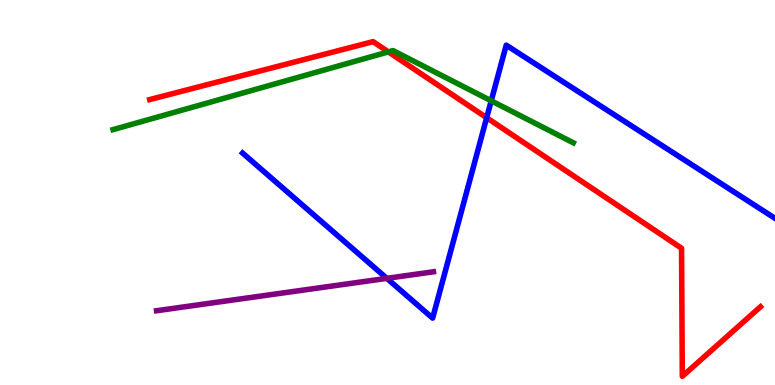[{'lines': ['blue', 'red'], 'intersections': [{'x': 6.28, 'y': 6.94}]}, {'lines': ['green', 'red'], 'intersections': [{'x': 5.01, 'y': 8.65}]}, {'lines': ['purple', 'red'], 'intersections': []}, {'lines': ['blue', 'green'], 'intersections': [{'x': 6.34, 'y': 7.38}]}, {'lines': ['blue', 'purple'], 'intersections': [{'x': 4.99, 'y': 2.77}]}, {'lines': ['green', 'purple'], 'intersections': []}]